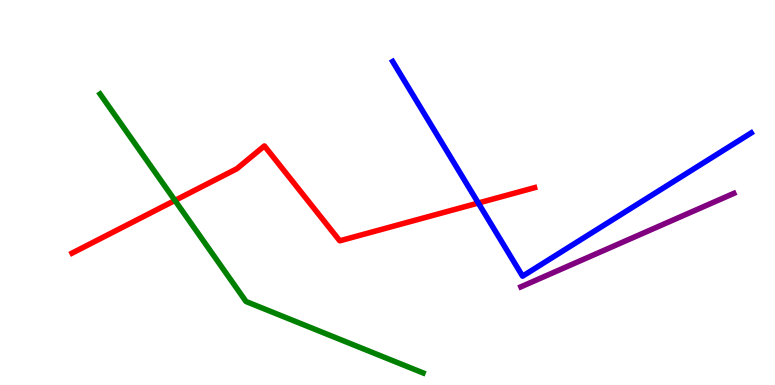[{'lines': ['blue', 'red'], 'intersections': [{'x': 6.17, 'y': 4.73}]}, {'lines': ['green', 'red'], 'intersections': [{'x': 2.26, 'y': 4.79}]}, {'lines': ['purple', 'red'], 'intersections': []}, {'lines': ['blue', 'green'], 'intersections': []}, {'lines': ['blue', 'purple'], 'intersections': []}, {'lines': ['green', 'purple'], 'intersections': []}]